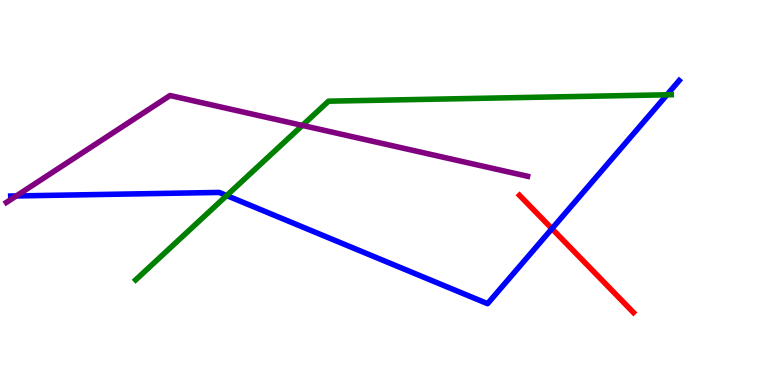[{'lines': ['blue', 'red'], 'intersections': [{'x': 7.12, 'y': 4.06}]}, {'lines': ['green', 'red'], 'intersections': []}, {'lines': ['purple', 'red'], 'intersections': []}, {'lines': ['blue', 'green'], 'intersections': [{'x': 2.92, 'y': 4.92}, {'x': 8.61, 'y': 7.54}]}, {'lines': ['blue', 'purple'], 'intersections': [{'x': 0.21, 'y': 4.91}]}, {'lines': ['green', 'purple'], 'intersections': [{'x': 3.9, 'y': 6.74}]}]